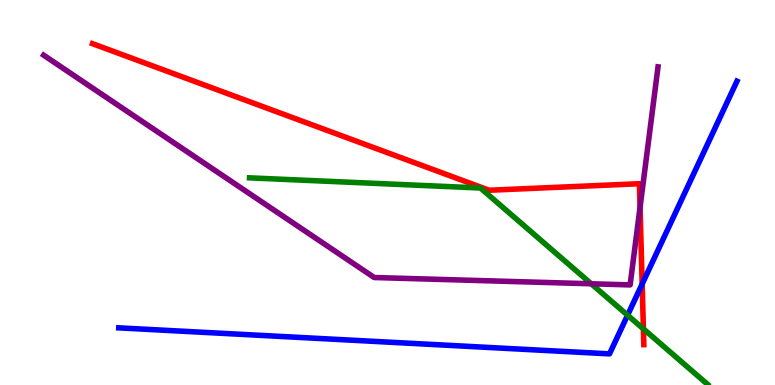[{'lines': ['blue', 'red'], 'intersections': [{'x': 8.29, 'y': 2.62}]}, {'lines': ['green', 'red'], 'intersections': [{'x': 8.3, 'y': 1.46}]}, {'lines': ['purple', 'red'], 'intersections': [{'x': 8.26, 'y': 4.61}]}, {'lines': ['blue', 'green'], 'intersections': [{'x': 8.1, 'y': 1.81}]}, {'lines': ['blue', 'purple'], 'intersections': []}, {'lines': ['green', 'purple'], 'intersections': [{'x': 7.63, 'y': 2.63}]}]